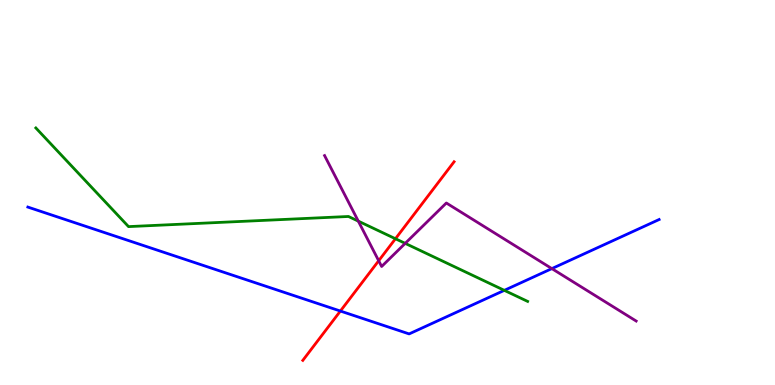[{'lines': ['blue', 'red'], 'intersections': [{'x': 4.39, 'y': 1.92}]}, {'lines': ['green', 'red'], 'intersections': [{'x': 5.1, 'y': 3.8}]}, {'lines': ['purple', 'red'], 'intersections': [{'x': 4.89, 'y': 3.23}]}, {'lines': ['blue', 'green'], 'intersections': [{'x': 6.51, 'y': 2.46}]}, {'lines': ['blue', 'purple'], 'intersections': [{'x': 7.12, 'y': 3.02}]}, {'lines': ['green', 'purple'], 'intersections': [{'x': 4.62, 'y': 4.26}, {'x': 5.23, 'y': 3.68}]}]